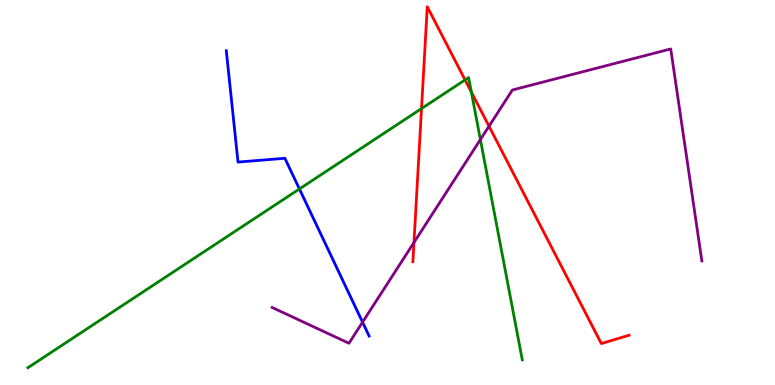[{'lines': ['blue', 'red'], 'intersections': []}, {'lines': ['green', 'red'], 'intersections': [{'x': 5.44, 'y': 7.18}, {'x': 6.0, 'y': 7.92}, {'x': 6.08, 'y': 7.61}]}, {'lines': ['purple', 'red'], 'intersections': [{'x': 5.34, 'y': 3.7}, {'x': 6.31, 'y': 6.72}]}, {'lines': ['blue', 'green'], 'intersections': [{'x': 3.86, 'y': 5.09}]}, {'lines': ['blue', 'purple'], 'intersections': [{'x': 4.68, 'y': 1.63}]}, {'lines': ['green', 'purple'], 'intersections': [{'x': 6.2, 'y': 6.37}]}]